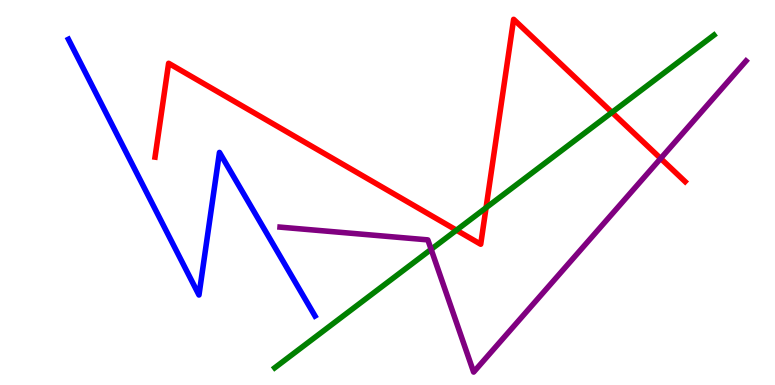[{'lines': ['blue', 'red'], 'intersections': []}, {'lines': ['green', 'red'], 'intersections': [{'x': 5.89, 'y': 4.02}, {'x': 6.27, 'y': 4.6}, {'x': 7.9, 'y': 7.08}]}, {'lines': ['purple', 'red'], 'intersections': [{'x': 8.52, 'y': 5.88}]}, {'lines': ['blue', 'green'], 'intersections': []}, {'lines': ['blue', 'purple'], 'intersections': []}, {'lines': ['green', 'purple'], 'intersections': [{'x': 5.56, 'y': 3.52}]}]